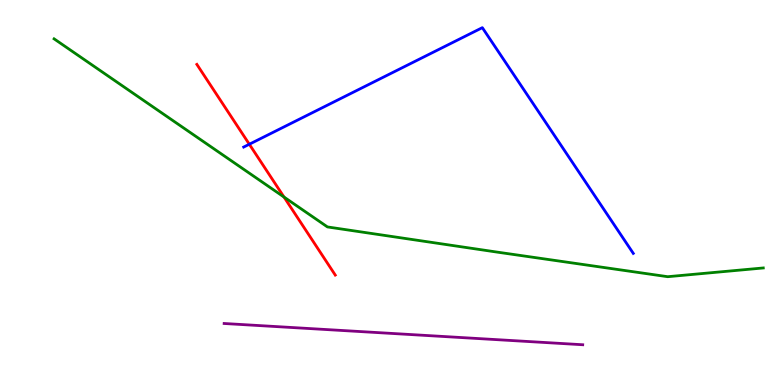[{'lines': ['blue', 'red'], 'intersections': [{'x': 3.22, 'y': 6.25}]}, {'lines': ['green', 'red'], 'intersections': [{'x': 3.66, 'y': 4.88}]}, {'lines': ['purple', 'red'], 'intersections': []}, {'lines': ['blue', 'green'], 'intersections': []}, {'lines': ['blue', 'purple'], 'intersections': []}, {'lines': ['green', 'purple'], 'intersections': []}]